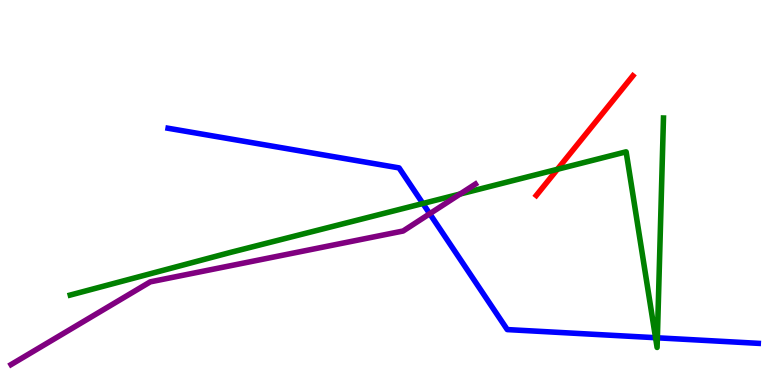[{'lines': ['blue', 'red'], 'intersections': []}, {'lines': ['green', 'red'], 'intersections': [{'x': 7.19, 'y': 5.6}]}, {'lines': ['purple', 'red'], 'intersections': []}, {'lines': ['blue', 'green'], 'intersections': [{'x': 5.46, 'y': 4.71}, {'x': 8.46, 'y': 1.23}, {'x': 8.48, 'y': 1.23}]}, {'lines': ['blue', 'purple'], 'intersections': [{'x': 5.54, 'y': 4.45}]}, {'lines': ['green', 'purple'], 'intersections': [{'x': 5.94, 'y': 4.96}]}]